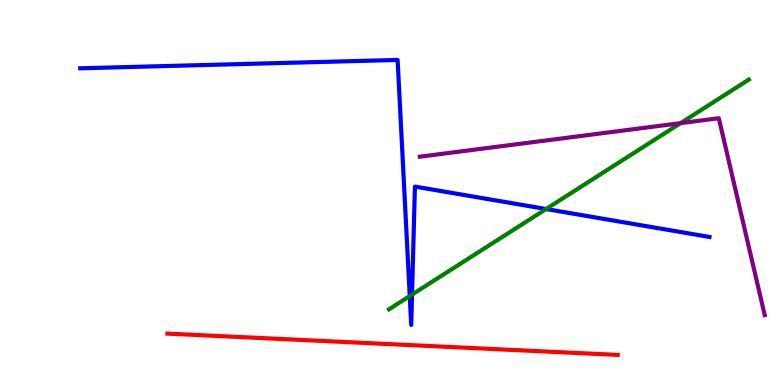[{'lines': ['blue', 'red'], 'intersections': []}, {'lines': ['green', 'red'], 'intersections': []}, {'lines': ['purple', 'red'], 'intersections': []}, {'lines': ['blue', 'green'], 'intersections': [{'x': 5.29, 'y': 2.31}, {'x': 5.32, 'y': 2.35}, {'x': 7.05, 'y': 4.57}]}, {'lines': ['blue', 'purple'], 'intersections': []}, {'lines': ['green', 'purple'], 'intersections': [{'x': 8.78, 'y': 6.8}]}]